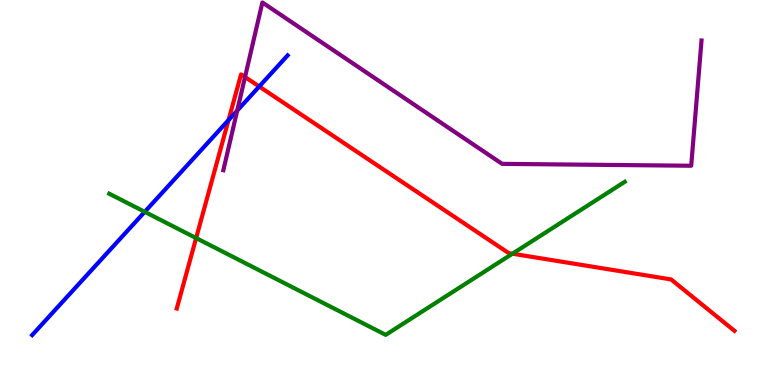[{'lines': ['blue', 'red'], 'intersections': [{'x': 2.95, 'y': 6.88}, {'x': 3.34, 'y': 7.75}]}, {'lines': ['green', 'red'], 'intersections': [{'x': 2.53, 'y': 3.82}, {'x': 6.61, 'y': 3.41}]}, {'lines': ['purple', 'red'], 'intersections': [{'x': 3.16, 'y': 8.0}]}, {'lines': ['blue', 'green'], 'intersections': [{'x': 1.87, 'y': 4.5}]}, {'lines': ['blue', 'purple'], 'intersections': [{'x': 3.06, 'y': 7.13}]}, {'lines': ['green', 'purple'], 'intersections': []}]